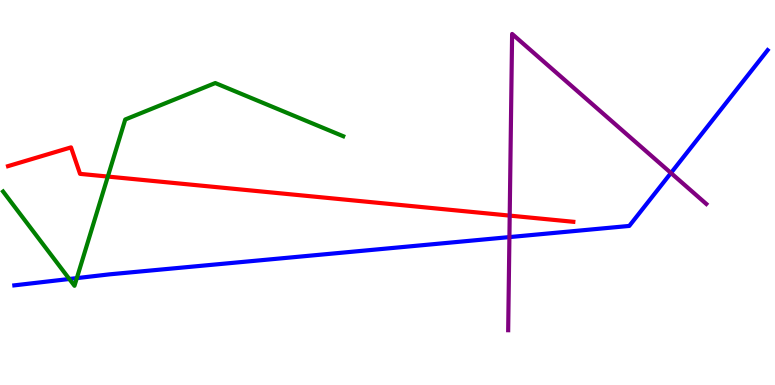[{'lines': ['blue', 'red'], 'intersections': []}, {'lines': ['green', 'red'], 'intersections': [{'x': 1.39, 'y': 5.41}]}, {'lines': ['purple', 'red'], 'intersections': [{'x': 6.58, 'y': 4.4}]}, {'lines': ['blue', 'green'], 'intersections': [{'x': 0.895, 'y': 2.75}, {'x': 0.991, 'y': 2.78}]}, {'lines': ['blue', 'purple'], 'intersections': [{'x': 6.57, 'y': 3.84}, {'x': 8.66, 'y': 5.51}]}, {'lines': ['green', 'purple'], 'intersections': []}]